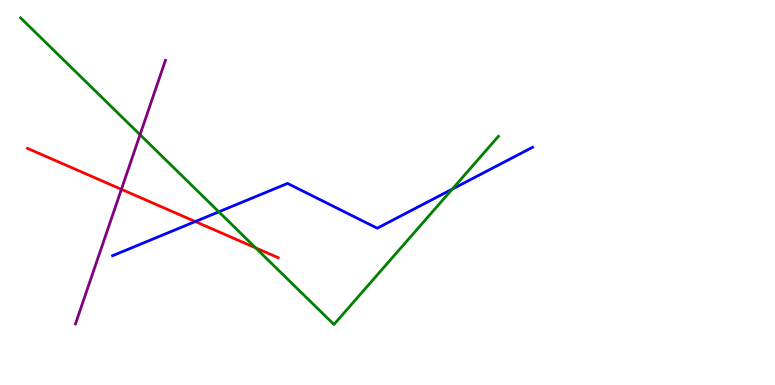[{'lines': ['blue', 'red'], 'intersections': [{'x': 2.52, 'y': 4.25}]}, {'lines': ['green', 'red'], 'intersections': [{'x': 3.3, 'y': 3.56}]}, {'lines': ['purple', 'red'], 'intersections': [{'x': 1.57, 'y': 5.08}]}, {'lines': ['blue', 'green'], 'intersections': [{'x': 2.82, 'y': 4.5}, {'x': 5.84, 'y': 5.09}]}, {'lines': ['blue', 'purple'], 'intersections': []}, {'lines': ['green', 'purple'], 'intersections': [{'x': 1.81, 'y': 6.5}]}]